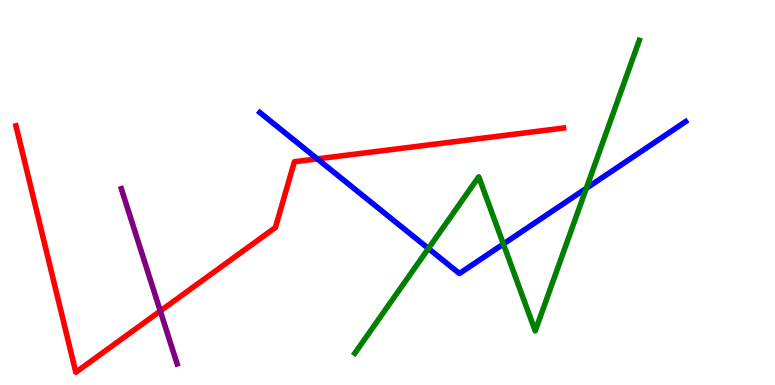[{'lines': ['blue', 'red'], 'intersections': [{'x': 4.09, 'y': 5.87}]}, {'lines': ['green', 'red'], 'intersections': []}, {'lines': ['purple', 'red'], 'intersections': [{'x': 2.07, 'y': 1.92}]}, {'lines': ['blue', 'green'], 'intersections': [{'x': 5.53, 'y': 3.55}, {'x': 6.5, 'y': 3.66}, {'x': 7.57, 'y': 5.11}]}, {'lines': ['blue', 'purple'], 'intersections': []}, {'lines': ['green', 'purple'], 'intersections': []}]